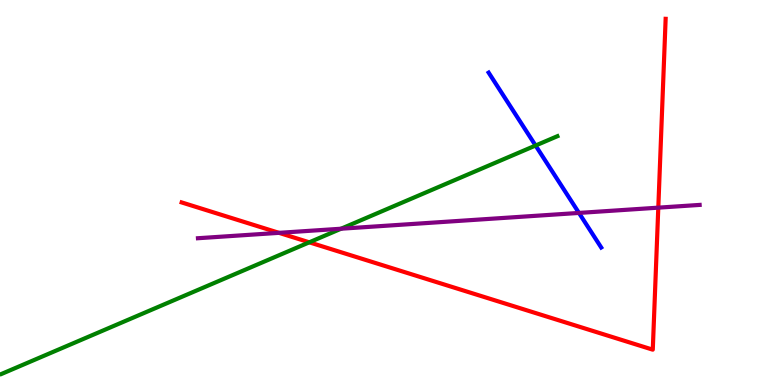[{'lines': ['blue', 'red'], 'intersections': []}, {'lines': ['green', 'red'], 'intersections': [{'x': 3.99, 'y': 3.71}]}, {'lines': ['purple', 'red'], 'intersections': [{'x': 3.6, 'y': 3.95}, {'x': 8.49, 'y': 4.61}]}, {'lines': ['blue', 'green'], 'intersections': [{'x': 6.91, 'y': 6.22}]}, {'lines': ['blue', 'purple'], 'intersections': [{'x': 7.47, 'y': 4.47}]}, {'lines': ['green', 'purple'], 'intersections': [{'x': 4.4, 'y': 4.06}]}]